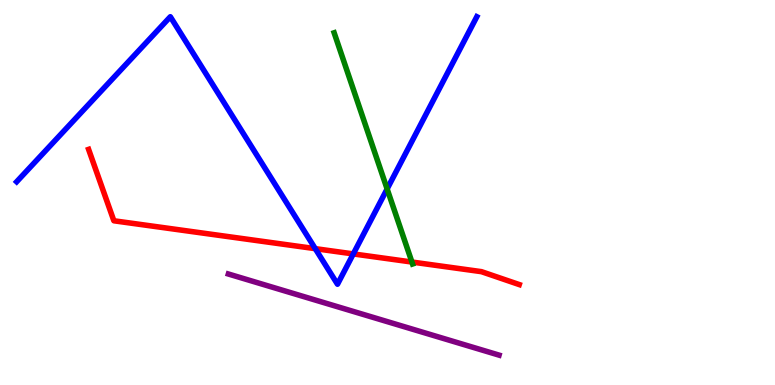[{'lines': ['blue', 'red'], 'intersections': [{'x': 4.07, 'y': 3.54}, {'x': 4.56, 'y': 3.4}]}, {'lines': ['green', 'red'], 'intersections': [{'x': 5.32, 'y': 3.19}]}, {'lines': ['purple', 'red'], 'intersections': []}, {'lines': ['blue', 'green'], 'intersections': [{'x': 5.0, 'y': 5.09}]}, {'lines': ['blue', 'purple'], 'intersections': []}, {'lines': ['green', 'purple'], 'intersections': []}]